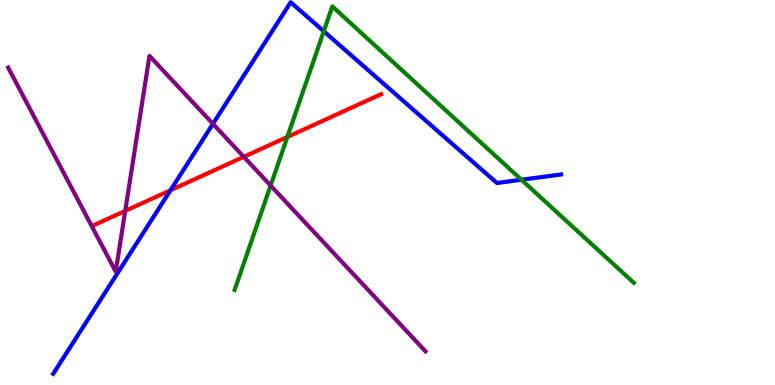[{'lines': ['blue', 'red'], 'intersections': [{'x': 2.2, 'y': 5.06}]}, {'lines': ['green', 'red'], 'intersections': [{'x': 3.71, 'y': 6.44}]}, {'lines': ['purple', 'red'], 'intersections': [{'x': 1.62, 'y': 4.52}, {'x': 3.15, 'y': 5.93}]}, {'lines': ['blue', 'green'], 'intersections': [{'x': 4.18, 'y': 9.19}, {'x': 6.73, 'y': 5.33}]}, {'lines': ['blue', 'purple'], 'intersections': [{'x': 2.75, 'y': 6.78}]}, {'lines': ['green', 'purple'], 'intersections': [{'x': 3.49, 'y': 5.18}]}]